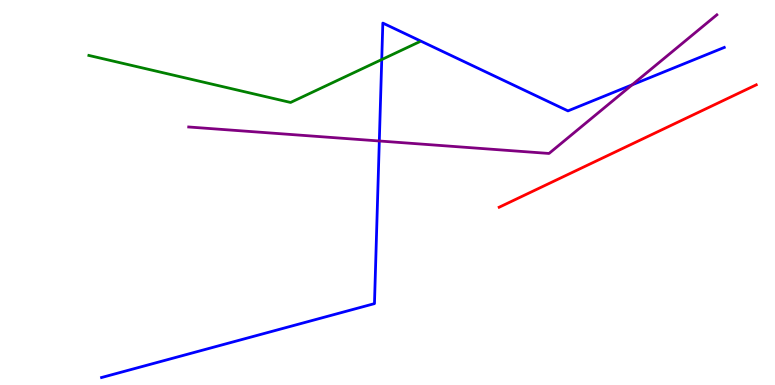[{'lines': ['blue', 'red'], 'intersections': []}, {'lines': ['green', 'red'], 'intersections': []}, {'lines': ['purple', 'red'], 'intersections': []}, {'lines': ['blue', 'green'], 'intersections': [{'x': 4.93, 'y': 8.45}]}, {'lines': ['blue', 'purple'], 'intersections': [{'x': 4.89, 'y': 6.34}, {'x': 8.16, 'y': 7.8}]}, {'lines': ['green', 'purple'], 'intersections': []}]